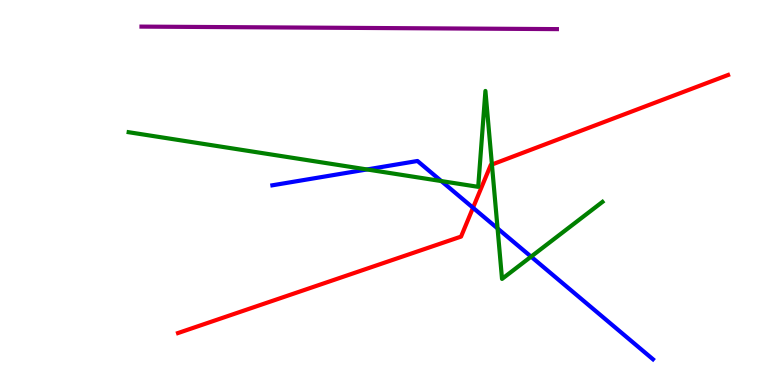[{'lines': ['blue', 'red'], 'intersections': [{'x': 6.1, 'y': 4.6}]}, {'lines': ['green', 'red'], 'intersections': [{'x': 6.35, 'y': 5.73}]}, {'lines': ['purple', 'red'], 'intersections': []}, {'lines': ['blue', 'green'], 'intersections': [{'x': 4.73, 'y': 5.6}, {'x': 5.69, 'y': 5.3}, {'x': 6.42, 'y': 4.07}, {'x': 6.85, 'y': 3.33}]}, {'lines': ['blue', 'purple'], 'intersections': []}, {'lines': ['green', 'purple'], 'intersections': []}]